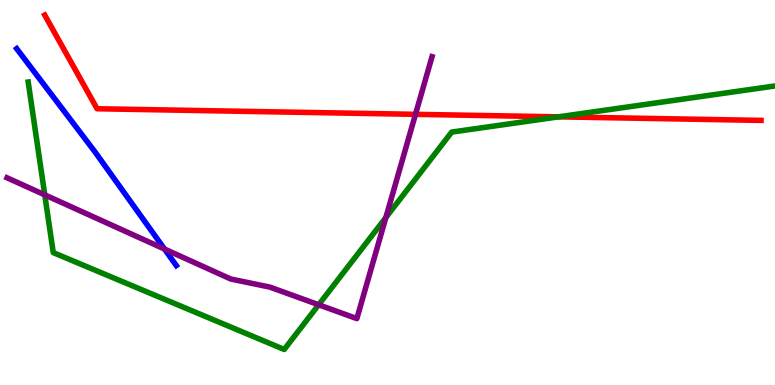[{'lines': ['blue', 'red'], 'intersections': []}, {'lines': ['green', 'red'], 'intersections': [{'x': 7.21, 'y': 6.97}]}, {'lines': ['purple', 'red'], 'intersections': [{'x': 5.36, 'y': 7.03}]}, {'lines': ['blue', 'green'], 'intersections': []}, {'lines': ['blue', 'purple'], 'intersections': [{'x': 2.12, 'y': 3.53}]}, {'lines': ['green', 'purple'], 'intersections': [{'x': 0.578, 'y': 4.94}, {'x': 4.11, 'y': 2.08}, {'x': 4.98, 'y': 4.35}]}]